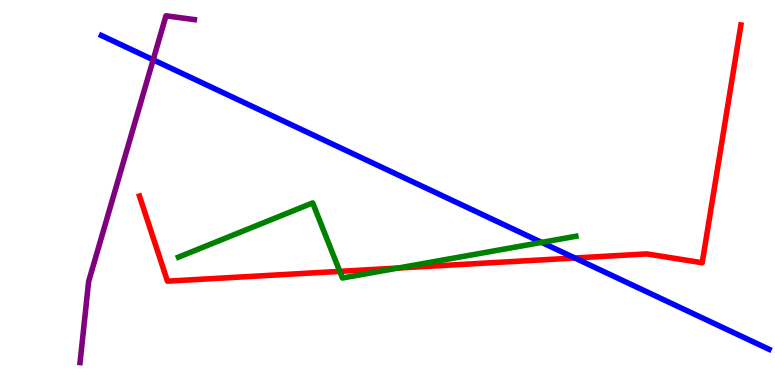[{'lines': ['blue', 'red'], 'intersections': [{'x': 7.42, 'y': 3.3}]}, {'lines': ['green', 'red'], 'intersections': [{'x': 4.38, 'y': 2.95}, {'x': 5.14, 'y': 3.04}]}, {'lines': ['purple', 'red'], 'intersections': []}, {'lines': ['blue', 'green'], 'intersections': [{'x': 6.99, 'y': 3.7}]}, {'lines': ['blue', 'purple'], 'intersections': [{'x': 1.98, 'y': 8.45}]}, {'lines': ['green', 'purple'], 'intersections': []}]